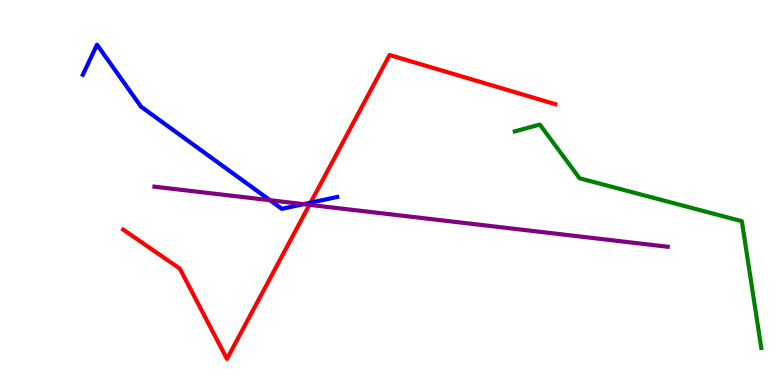[{'lines': ['blue', 'red'], 'intersections': [{'x': 4.01, 'y': 4.74}]}, {'lines': ['green', 'red'], 'intersections': []}, {'lines': ['purple', 'red'], 'intersections': [{'x': 3.99, 'y': 4.68}]}, {'lines': ['blue', 'green'], 'intersections': []}, {'lines': ['blue', 'purple'], 'intersections': [{'x': 3.48, 'y': 4.8}, {'x': 3.92, 'y': 4.7}]}, {'lines': ['green', 'purple'], 'intersections': []}]